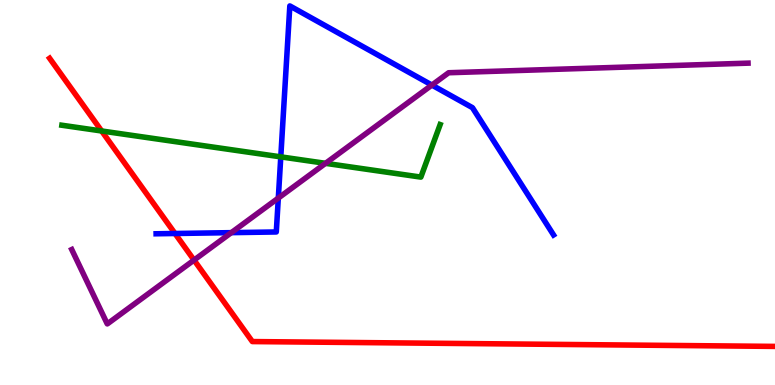[{'lines': ['blue', 'red'], 'intersections': [{'x': 2.26, 'y': 3.94}]}, {'lines': ['green', 'red'], 'intersections': [{'x': 1.31, 'y': 6.6}]}, {'lines': ['purple', 'red'], 'intersections': [{'x': 2.5, 'y': 3.24}]}, {'lines': ['blue', 'green'], 'intersections': [{'x': 3.62, 'y': 5.93}]}, {'lines': ['blue', 'purple'], 'intersections': [{'x': 2.98, 'y': 3.96}, {'x': 3.59, 'y': 4.86}, {'x': 5.57, 'y': 7.79}]}, {'lines': ['green', 'purple'], 'intersections': [{'x': 4.2, 'y': 5.76}]}]